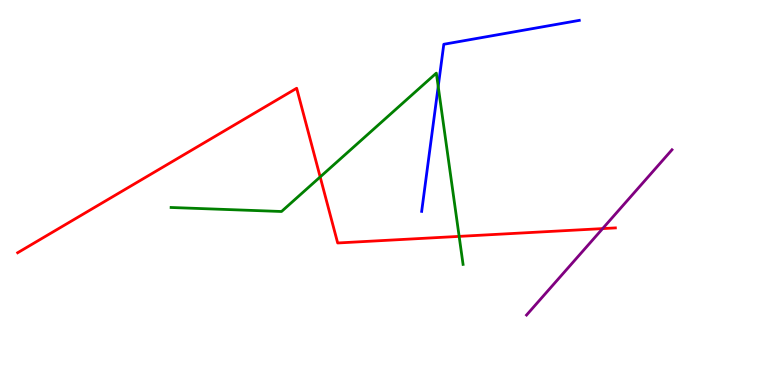[{'lines': ['blue', 'red'], 'intersections': []}, {'lines': ['green', 'red'], 'intersections': [{'x': 4.13, 'y': 5.4}, {'x': 5.92, 'y': 3.86}]}, {'lines': ['purple', 'red'], 'intersections': [{'x': 7.78, 'y': 4.06}]}, {'lines': ['blue', 'green'], 'intersections': [{'x': 5.65, 'y': 7.75}]}, {'lines': ['blue', 'purple'], 'intersections': []}, {'lines': ['green', 'purple'], 'intersections': []}]